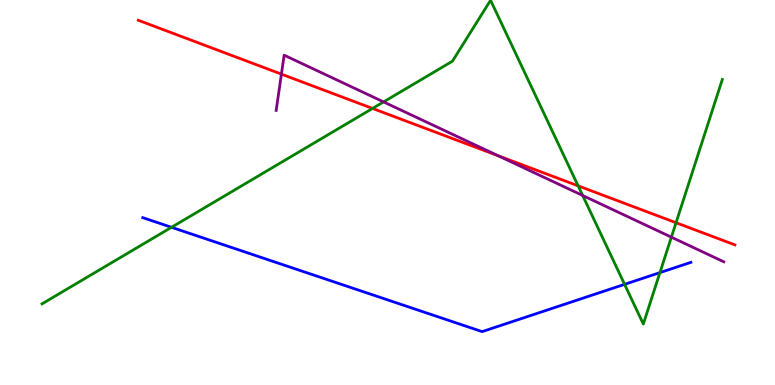[{'lines': ['blue', 'red'], 'intersections': []}, {'lines': ['green', 'red'], 'intersections': [{'x': 4.81, 'y': 7.18}, {'x': 7.46, 'y': 5.17}, {'x': 8.72, 'y': 4.21}]}, {'lines': ['purple', 'red'], 'intersections': [{'x': 3.63, 'y': 8.07}, {'x': 6.43, 'y': 5.96}]}, {'lines': ['blue', 'green'], 'intersections': [{'x': 2.21, 'y': 4.1}, {'x': 8.06, 'y': 2.61}, {'x': 8.52, 'y': 2.92}]}, {'lines': ['blue', 'purple'], 'intersections': []}, {'lines': ['green', 'purple'], 'intersections': [{'x': 4.95, 'y': 7.35}, {'x': 7.52, 'y': 4.92}, {'x': 8.66, 'y': 3.84}]}]